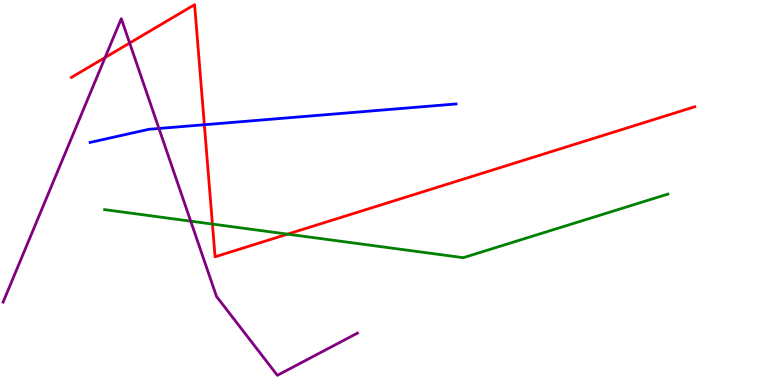[{'lines': ['blue', 'red'], 'intersections': [{'x': 2.64, 'y': 6.76}]}, {'lines': ['green', 'red'], 'intersections': [{'x': 2.74, 'y': 4.18}, {'x': 3.71, 'y': 3.92}]}, {'lines': ['purple', 'red'], 'intersections': [{'x': 1.36, 'y': 8.51}, {'x': 1.67, 'y': 8.88}]}, {'lines': ['blue', 'green'], 'intersections': []}, {'lines': ['blue', 'purple'], 'intersections': [{'x': 2.05, 'y': 6.66}]}, {'lines': ['green', 'purple'], 'intersections': [{'x': 2.46, 'y': 4.26}]}]